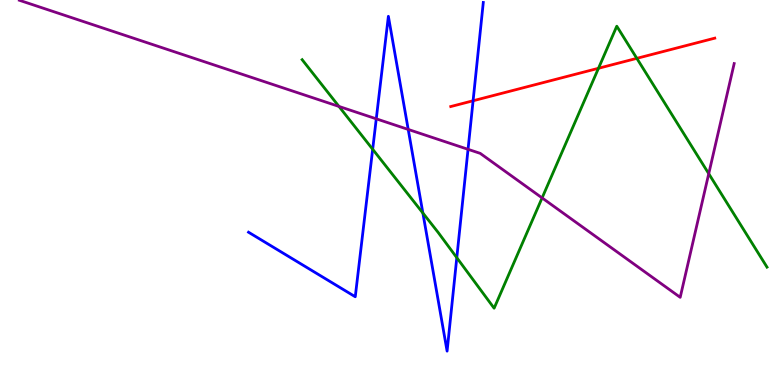[{'lines': ['blue', 'red'], 'intersections': [{'x': 6.1, 'y': 7.38}]}, {'lines': ['green', 'red'], 'intersections': [{'x': 7.72, 'y': 8.23}, {'x': 8.22, 'y': 8.48}]}, {'lines': ['purple', 'red'], 'intersections': []}, {'lines': ['blue', 'green'], 'intersections': [{'x': 4.81, 'y': 6.12}, {'x': 5.46, 'y': 4.47}, {'x': 5.89, 'y': 3.31}]}, {'lines': ['blue', 'purple'], 'intersections': [{'x': 4.86, 'y': 6.91}, {'x': 5.27, 'y': 6.64}, {'x': 6.04, 'y': 6.12}]}, {'lines': ['green', 'purple'], 'intersections': [{'x': 4.37, 'y': 7.24}, {'x': 6.99, 'y': 4.86}, {'x': 9.15, 'y': 5.49}]}]